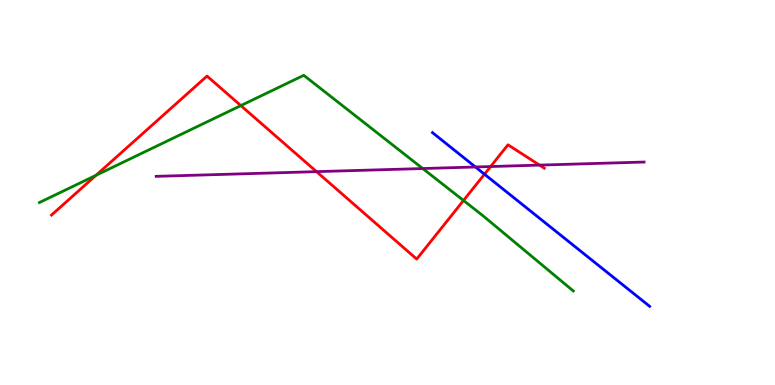[{'lines': ['blue', 'red'], 'intersections': [{'x': 6.25, 'y': 5.47}]}, {'lines': ['green', 'red'], 'intersections': [{'x': 1.24, 'y': 5.45}, {'x': 3.11, 'y': 7.26}, {'x': 5.98, 'y': 4.79}]}, {'lines': ['purple', 'red'], 'intersections': [{'x': 4.08, 'y': 5.54}, {'x': 6.33, 'y': 5.67}, {'x': 6.96, 'y': 5.71}]}, {'lines': ['blue', 'green'], 'intersections': []}, {'lines': ['blue', 'purple'], 'intersections': [{'x': 6.13, 'y': 5.66}]}, {'lines': ['green', 'purple'], 'intersections': [{'x': 5.45, 'y': 5.62}]}]